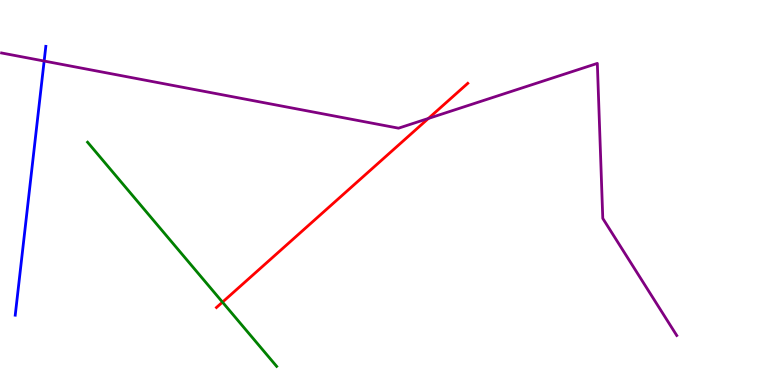[{'lines': ['blue', 'red'], 'intersections': []}, {'lines': ['green', 'red'], 'intersections': [{'x': 2.87, 'y': 2.15}]}, {'lines': ['purple', 'red'], 'intersections': [{'x': 5.53, 'y': 6.92}]}, {'lines': ['blue', 'green'], 'intersections': []}, {'lines': ['blue', 'purple'], 'intersections': [{'x': 0.57, 'y': 8.41}]}, {'lines': ['green', 'purple'], 'intersections': []}]